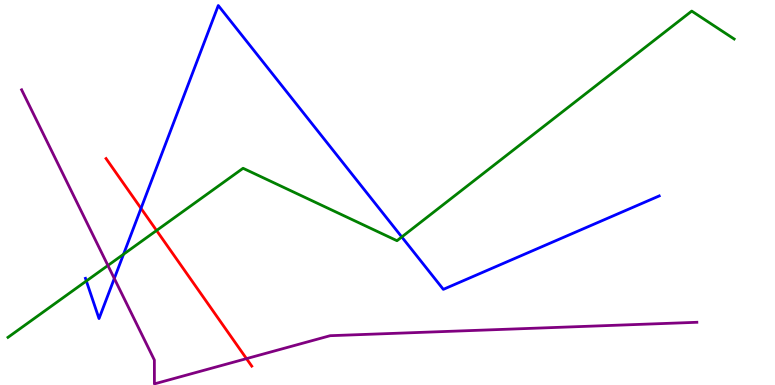[{'lines': ['blue', 'red'], 'intersections': [{'x': 1.82, 'y': 4.59}]}, {'lines': ['green', 'red'], 'intersections': [{'x': 2.02, 'y': 4.01}]}, {'lines': ['purple', 'red'], 'intersections': [{'x': 3.18, 'y': 0.685}]}, {'lines': ['blue', 'green'], 'intersections': [{'x': 1.11, 'y': 2.7}, {'x': 1.59, 'y': 3.4}, {'x': 5.18, 'y': 3.85}]}, {'lines': ['blue', 'purple'], 'intersections': [{'x': 1.47, 'y': 2.77}]}, {'lines': ['green', 'purple'], 'intersections': [{'x': 1.39, 'y': 3.1}]}]